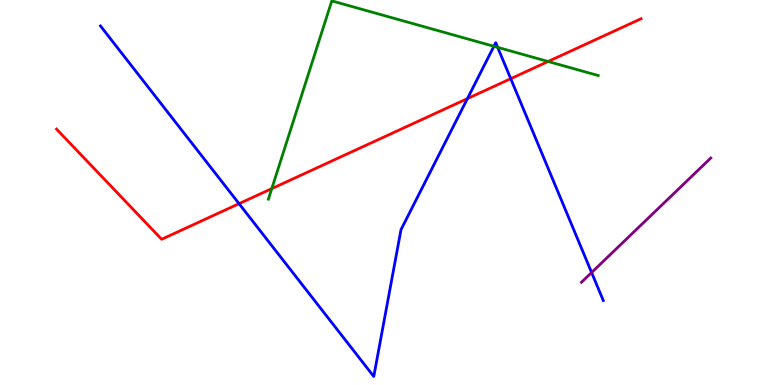[{'lines': ['blue', 'red'], 'intersections': [{'x': 3.08, 'y': 4.71}, {'x': 6.03, 'y': 7.44}, {'x': 6.59, 'y': 7.96}]}, {'lines': ['green', 'red'], 'intersections': [{'x': 3.51, 'y': 5.1}, {'x': 7.07, 'y': 8.4}]}, {'lines': ['purple', 'red'], 'intersections': []}, {'lines': ['blue', 'green'], 'intersections': [{'x': 6.37, 'y': 8.8}, {'x': 6.42, 'y': 8.77}]}, {'lines': ['blue', 'purple'], 'intersections': [{'x': 7.63, 'y': 2.92}]}, {'lines': ['green', 'purple'], 'intersections': []}]